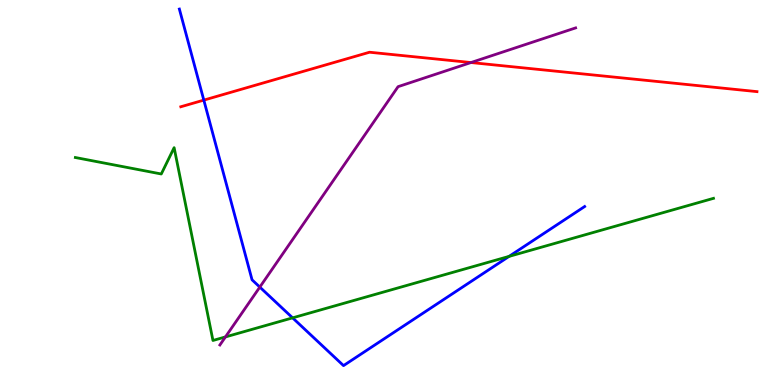[{'lines': ['blue', 'red'], 'intersections': [{'x': 2.63, 'y': 7.4}]}, {'lines': ['green', 'red'], 'intersections': []}, {'lines': ['purple', 'red'], 'intersections': [{'x': 6.08, 'y': 8.38}]}, {'lines': ['blue', 'green'], 'intersections': [{'x': 3.78, 'y': 1.74}, {'x': 6.57, 'y': 3.34}]}, {'lines': ['blue', 'purple'], 'intersections': [{'x': 3.35, 'y': 2.54}]}, {'lines': ['green', 'purple'], 'intersections': [{'x': 2.91, 'y': 1.25}]}]